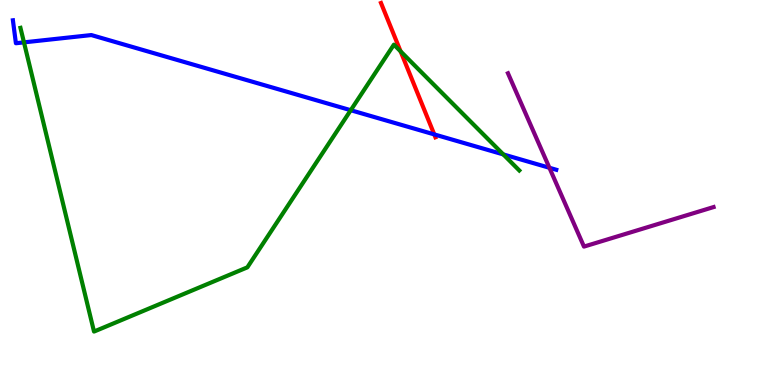[{'lines': ['blue', 'red'], 'intersections': [{'x': 5.6, 'y': 6.51}]}, {'lines': ['green', 'red'], 'intersections': [{'x': 5.17, 'y': 8.67}]}, {'lines': ['purple', 'red'], 'intersections': []}, {'lines': ['blue', 'green'], 'intersections': [{'x': 0.309, 'y': 8.9}, {'x': 4.53, 'y': 7.14}, {'x': 6.49, 'y': 5.99}]}, {'lines': ['blue', 'purple'], 'intersections': [{'x': 7.09, 'y': 5.64}]}, {'lines': ['green', 'purple'], 'intersections': []}]